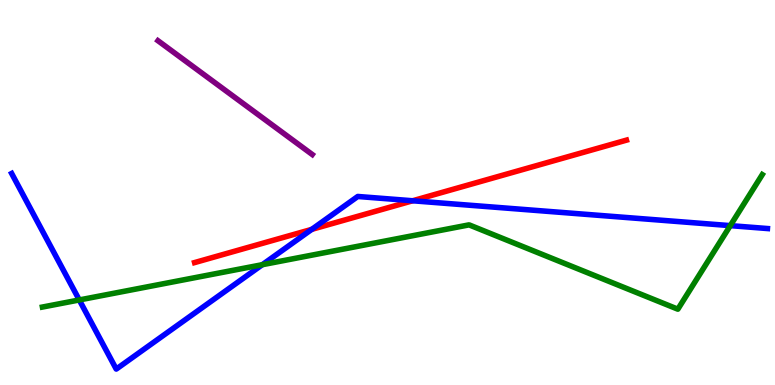[{'lines': ['blue', 'red'], 'intersections': [{'x': 4.02, 'y': 4.04}, {'x': 5.32, 'y': 4.79}]}, {'lines': ['green', 'red'], 'intersections': []}, {'lines': ['purple', 'red'], 'intersections': []}, {'lines': ['blue', 'green'], 'intersections': [{'x': 1.02, 'y': 2.21}, {'x': 3.38, 'y': 3.12}, {'x': 9.42, 'y': 4.14}]}, {'lines': ['blue', 'purple'], 'intersections': []}, {'lines': ['green', 'purple'], 'intersections': []}]